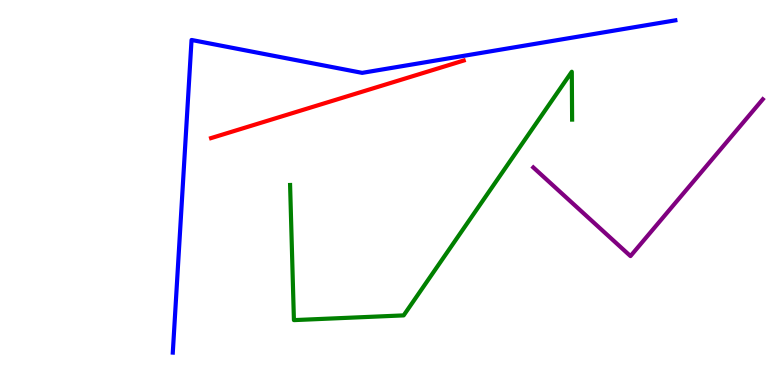[{'lines': ['blue', 'red'], 'intersections': []}, {'lines': ['green', 'red'], 'intersections': []}, {'lines': ['purple', 'red'], 'intersections': []}, {'lines': ['blue', 'green'], 'intersections': []}, {'lines': ['blue', 'purple'], 'intersections': []}, {'lines': ['green', 'purple'], 'intersections': []}]